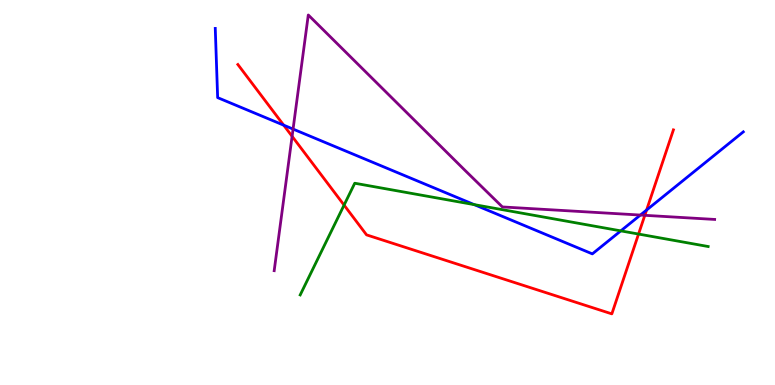[{'lines': ['blue', 'red'], 'intersections': [{'x': 3.66, 'y': 6.75}, {'x': 8.34, 'y': 4.54}]}, {'lines': ['green', 'red'], 'intersections': [{'x': 4.44, 'y': 4.67}, {'x': 8.24, 'y': 3.92}]}, {'lines': ['purple', 'red'], 'intersections': [{'x': 3.77, 'y': 6.46}, {'x': 8.32, 'y': 4.41}]}, {'lines': ['blue', 'green'], 'intersections': [{'x': 6.12, 'y': 4.68}, {'x': 8.01, 'y': 4.0}]}, {'lines': ['blue', 'purple'], 'intersections': [{'x': 3.78, 'y': 6.65}, {'x': 8.26, 'y': 4.41}]}, {'lines': ['green', 'purple'], 'intersections': []}]